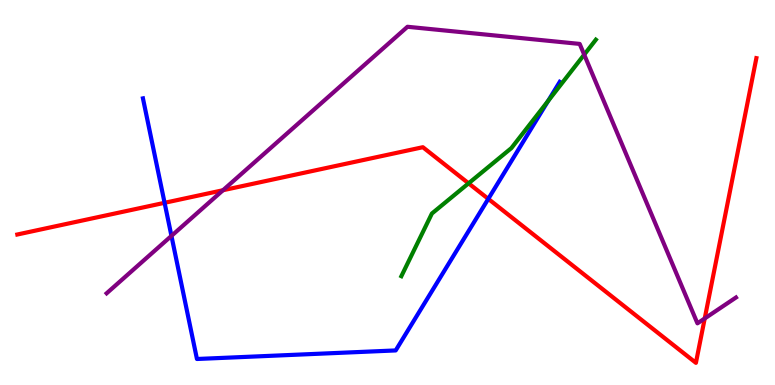[{'lines': ['blue', 'red'], 'intersections': [{'x': 2.12, 'y': 4.73}, {'x': 6.3, 'y': 4.83}]}, {'lines': ['green', 'red'], 'intersections': [{'x': 6.05, 'y': 5.24}]}, {'lines': ['purple', 'red'], 'intersections': [{'x': 2.88, 'y': 5.06}, {'x': 9.09, 'y': 1.73}]}, {'lines': ['blue', 'green'], 'intersections': [{'x': 7.07, 'y': 7.37}]}, {'lines': ['blue', 'purple'], 'intersections': [{'x': 2.21, 'y': 3.87}]}, {'lines': ['green', 'purple'], 'intersections': [{'x': 7.54, 'y': 8.58}]}]